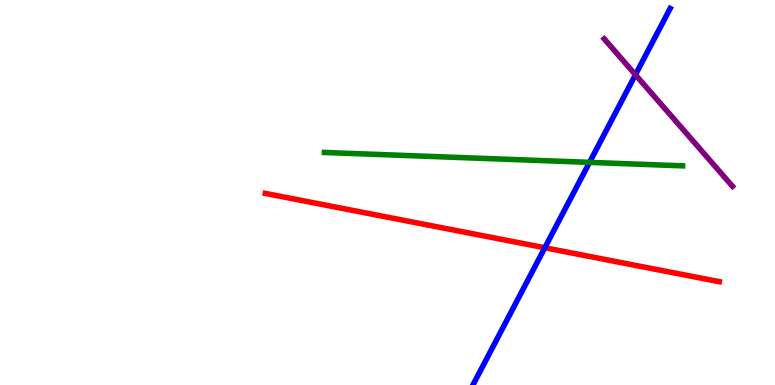[{'lines': ['blue', 'red'], 'intersections': [{'x': 7.03, 'y': 3.56}]}, {'lines': ['green', 'red'], 'intersections': []}, {'lines': ['purple', 'red'], 'intersections': []}, {'lines': ['blue', 'green'], 'intersections': [{'x': 7.61, 'y': 5.78}]}, {'lines': ['blue', 'purple'], 'intersections': [{'x': 8.2, 'y': 8.06}]}, {'lines': ['green', 'purple'], 'intersections': []}]